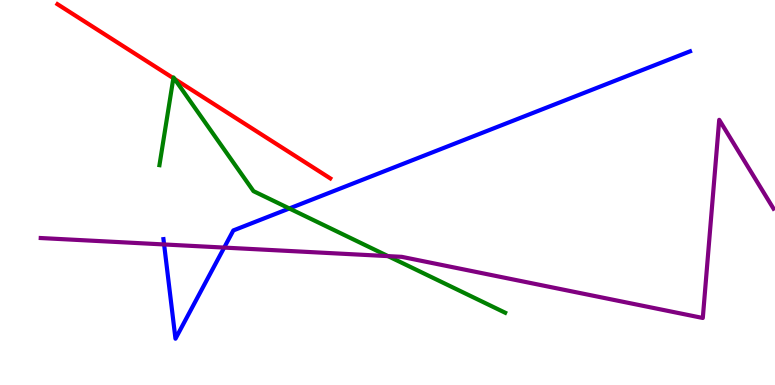[{'lines': ['blue', 'red'], 'intersections': []}, {'lines': ['green', 'red'], 'intersections': [{'x': 2.24, 'y': 7.97}, {'x': 2.25, 'y': 7.95}]}, {'lines': ['purple', 'red'], 'intersections': []}, {'lines': ['blue', 'green'], 'intersections': [{'x': 3.73, 'y': 4.59}]}, {'lines': ['blue', 'purple'], 'intersections': [{'x': 2.12, 'y': 3.65}, {'x': 2.89, 'y': 3.57}]}, {'lines': ['green', 'purple'], 'intersections': [{'x': 5.01, 'y': 3.35}]}]